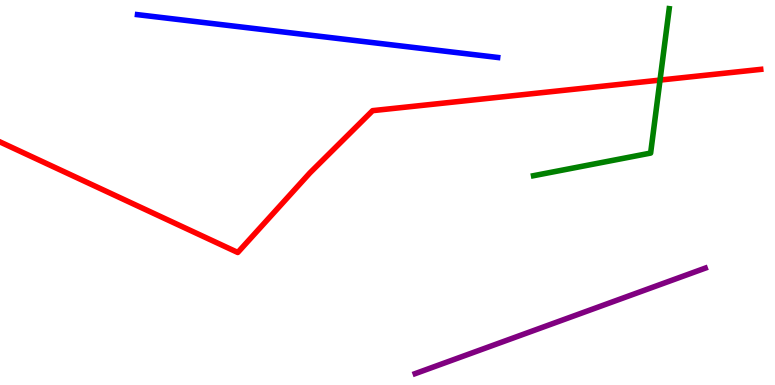[{'lines': ['blue', 'red'], 'intersections': []}, {'lines': ['green', 'red'], 'intersections': [{'x': 8.52, 'y': 7.92}]}, {'lines': ['purple', 'red'], 'intersections': []}, {'lines': ['blue', 'green'], 'intersections': []}, {'lines': ['blue', 'purple'], 'intersections': []}, {'lines': ['green', 'purple'], 'intersections': []}]